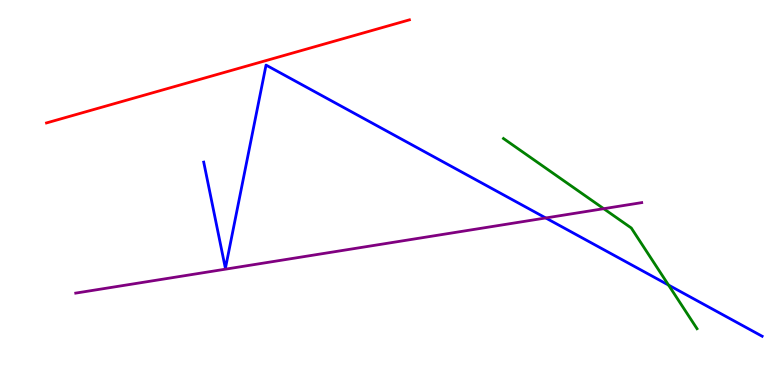[{'lines': ['blue', 'red'], 'intersections': []}, {'lines': ['green', 'red'], 'intersections': []}, {'lines': ['purple', 'red'], 'intersections': []}, {'lines': ['blue', 'green'], 'intersections': [{'x': 8.63, 'y': 2.6}]}, {'lines': ['blue', 'purple'], 'intersections': [{'x': 7.04, 'y': 4.34}]}, {'lines': ['green', 'purple'], 'intersections': [{'x': 7.79, 'y': 4.58}]}]